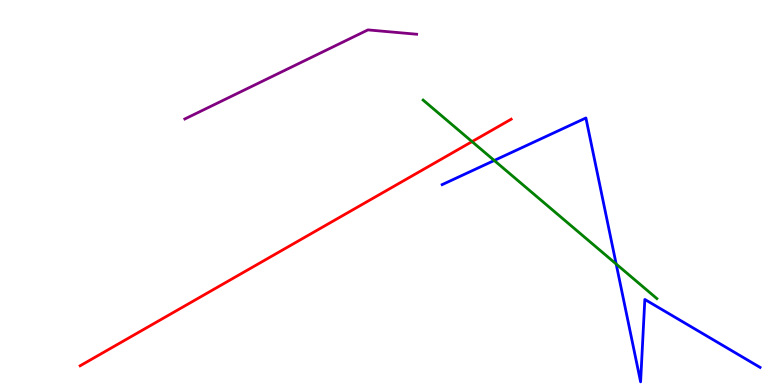[{'lines': ['blue', 'red'], 'intersections': []}, {'lines': ['green', 'red'], 'intersections': [{'x': 6.09, 'y': 6.32}]}, {'lines': ['purple', 'red'], 'intersections': []}, {'lines': ['blue', 'green'], 'intersections': [{'x': 6.38, 'y': 5.83}, {'x': 7.95, 'y': 3.14}]}, {'lines': ['blue', 'purple'], 'intersections': []}, {'lines': ['green', 'purple'], 'intersections': []}]